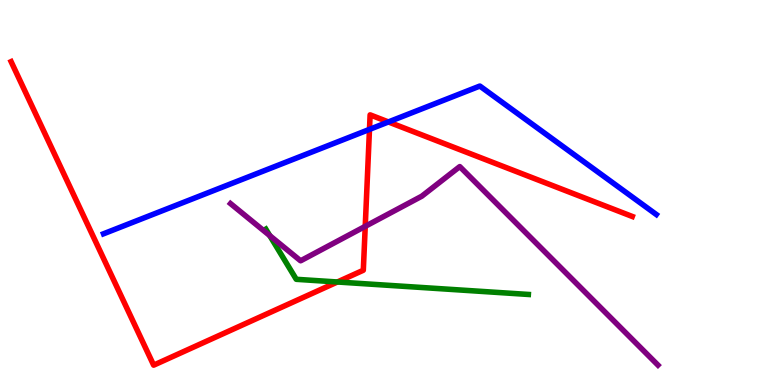[{'lines': ['blue', 'red'], 'intersections': [{'x': 4.77, 'y': 6.64}, {'x': 5.01, 'y': 6.83}]}, {'lines': ['green', 'red'], 'intersections': [{'x': 4.35, 'y': 2.68}]}, {'lines': ['purple', 'red'], 'intersections': [{'x': 4.71, 'y': 4.12}]}, {'lines': ['blue', 'green'], 'intersections': []}, {'lines': ['blue', 'purple'], 'intersections': []}, {'lines': ['green', 'purple'], 'intersections': [{'x': 3.48, 'y': 3.88}]}]